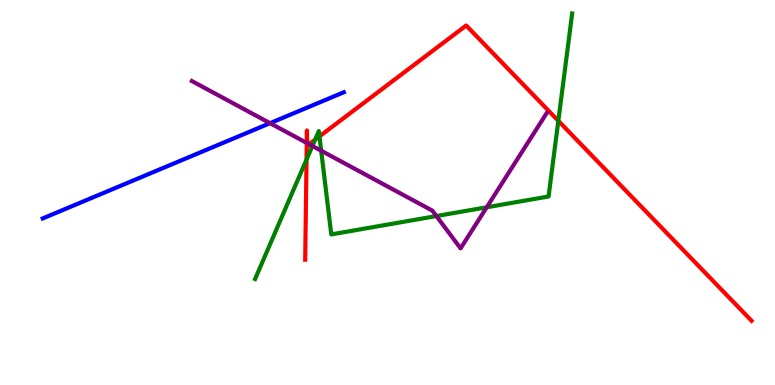[{'lines': ['blue', 'red'], 'intersections': []}, {'lines': ['green', 'red'], 'intersections': [{'x': 3.96, 'y': 5.86}, {'x': 4.07, 'y': 6.37}, {'x': 4.12, 'y': 6.46}, {'x': 7.2, 'y': 6.86}]}, {'lines': ['purple', 'red'], 'intersections': [{'x': 3.96, 'y': 6.29}, {'x': 3.96, 'y': 6.28}, {'x': 3.99, 'y': 6.25}]}, {'lines': ['blue', 'green'], 'intersections': []}, {'lines': ['blue', 'purple'], 'intersections': [{'x': 3.48, 'y': 6.8}]}, {'lines': ['green', 'purple'], 'intersections': [{'x': 4.03, 'y': 6.21}, {'x': 4.14, 'y': 6.09}, {'x': 5.63, 'y': 4.39}, {'x': 6.28, 'y': 4.62}]}]